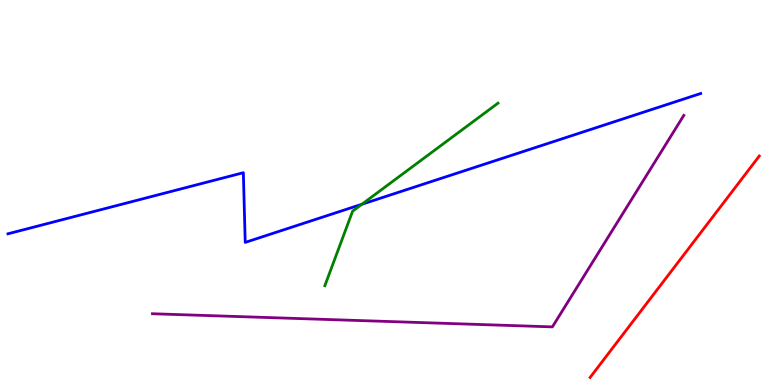[{'lines': ['blue', 'red'], 'intersections': []}, {'lines': ['green', 'red'], 'intersections': []}, {'lines': ['purple', 'red'], 'intersections': []}, {'lines': ['blue', 'green'], 'intersections': [{'x': 4.67, 'y': 4.69}]}, {'lines': ['blue', 'purple'], 'intersections': []}, {'lines': ['green', 'purple'], 'intersections': []}]